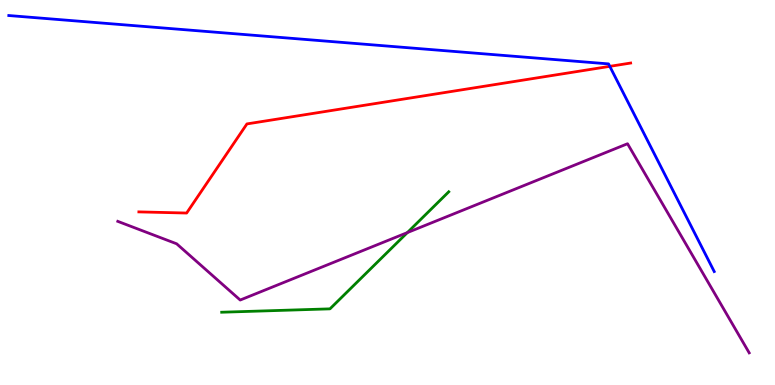[{'lines': ['blue', 'red'], 'intersections': [{'x': 7.87, 'y': 8.28}]}, {'lines': ['green', 'red'], 'intersections': []}, {'lines': ['purple', 'red'], 'intersections': []}, {'lines': ['blue', 'green'], 'intersections': []}, {'lines': ['blue', 'purple'], 'intersections': []}, {'lines': ['green', 'purple'], 'intersections': [{'x': 5.26, 'y': 3.96}]}]